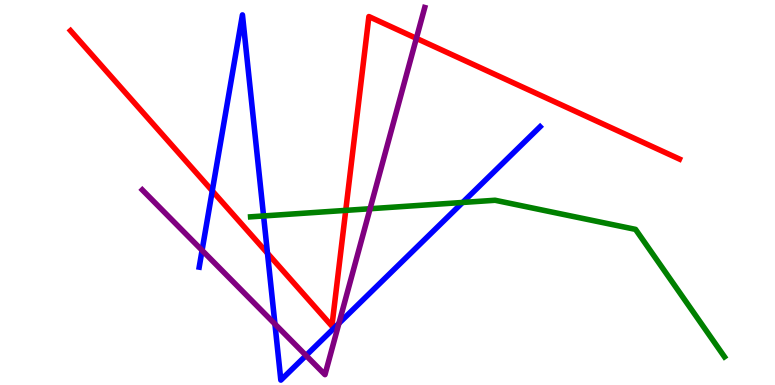[{'lines': ['blue', 'red'], 'intersections': [{'x': 2.74, 'y': 5.04}, {'x': 3.45, 'y': 3.42}]}, {'lines': ['green', 'red'], 'intersections': [{'x': 4.46, 'y': 4.54}]}, {'lines': ['purple', 'red'], 'intersections': [{'x': 5.37, 'y': 9.0}]}, {'lines': ['blue', 'green'], 'intersections': [{'x': 3.4, 'y': 4.39}, {'x': 5.97, 'y': 4.74}]}, {'lines': ['blue', 'purple'], 'intersections': [{'x': 2.61, 'y': 3.5}, {'x': 3.55, 'y': 1.58}, {'x': 3.95, 'y': 0.767}, {'x': 4.37, 'y': 1.6}]}, {'lines': ['green', 'purple'], 'intersections': [{'x': 4.78, 'y': 4.58}]}]